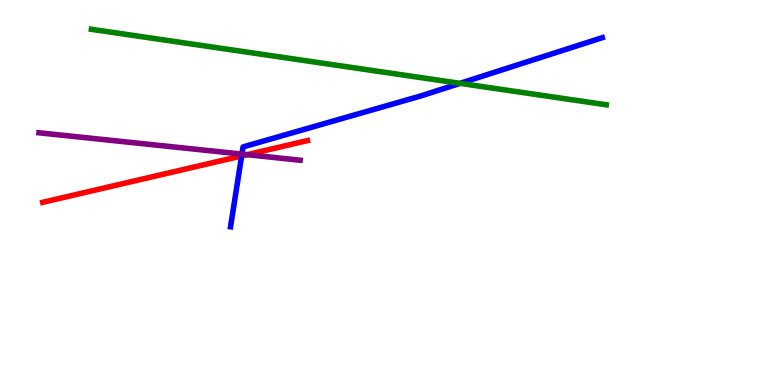[{'lines': ['blue', 'red'], 'intersections': [{'x': 3.12, 'y': 5.95}]}, {'lines': ['green', 'red'], 'intersections': []}, {'lines': ['purple', 'red'], 'intersections': [{'x': 3.19, 'y': 5.98}]}, {'lines': ['blue', 'green'], 'intersections': [{'x': 5.94, 'y': 7.84}]}, {'lines': ['blue', 'purple'], 'intersections': [{'x': 3.12, 'y': 6.0}]}, {'lines': ['green', 'purple'], 'intersections': []}]